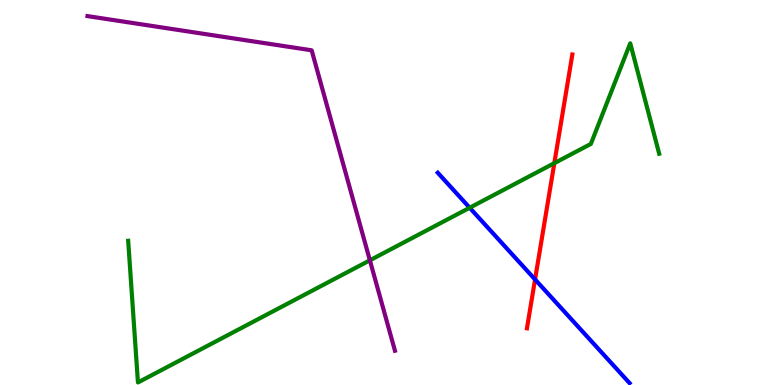[{'lines': ['blue', 'red'], 'intersections': [{'x': 6.9, 'y': 2.74}]}, {'lines': ['green', 'red'], 'intersections': [{'x': 7.15, 'y': 5.76}]}, {'lines': ['purple', 'red'], 'intersections': []}, {'lines': ['blue', 'green'], 'intersections': [{'x': 6.06, 'y': 4.6}]}, {'lines': ['blue', 'purple'], 'intersections': []}, {'lines': ['green', 'purple'], 'intersections': [{'x': 4.77, 'y': 3.24}]}]